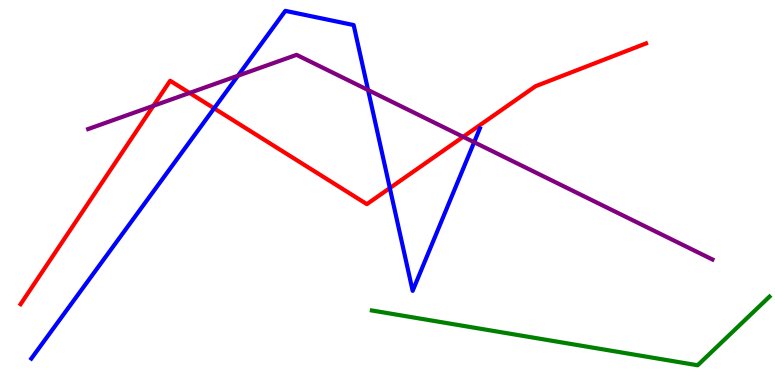[{'lines': ['blue', 'red'], 'intersections': [{'x': 2.76, 'y': 7.19}, {'x': 5.03, 'y': 5.12}]}, {'lines': ['green', 'red'], 'intersections': []}, {'lines': ['purple', 'red'], 'intersections': [{'x': 1.98, 'y': 7.25}, {'x': 2.45, 'y': 7.59}, {'x': 5.98, 'y': 6.45}]}, {'lines': ['blue', 'green'], 'intersections': []}, {'lines': ['blue', 'purple'], 'intersections': [{'x': 3.07, 'y': 8.03}, {'x': 4.75, 'y': 7.66}, {'x': 6.12, 'y': 6.31}]}, {'lines': ['green', 'purple'], 'intersections': []}]